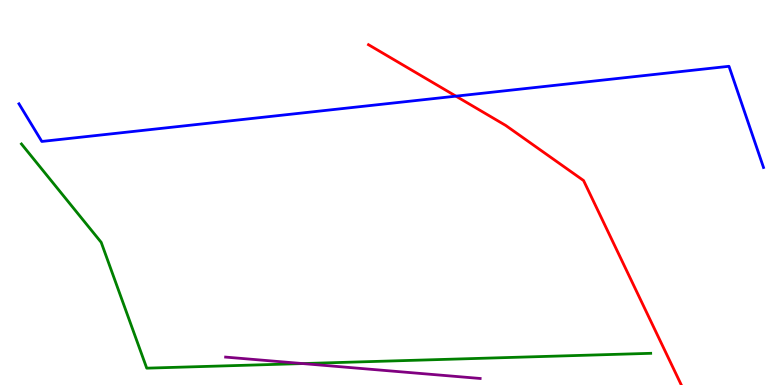[{'lines': ['blue', 'red'], 'intersections': [{'x': 5.88, 'y': 7.5}]}, {'lines': ['green', 'red'], 'intersections': []}, {'lines': ['purple', 'red'], 'intersections': []}, {'lines': ['blue', 'green'], 'intersections': []}, {'lines': ['blue', 'purple'], 'intersections': []}, {'lines': ['green', 'purple'], 'intersections': [{'x': 3.91, 'y': 0.557}]}]